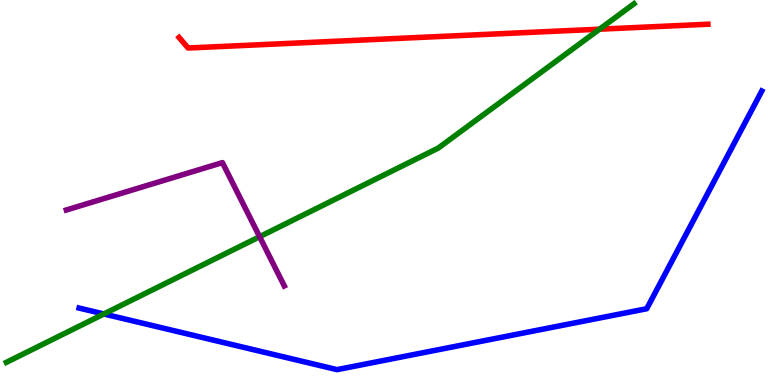[{'lines': ['blue', 'red'], 'intersections': []}, {'lines': ['green', 'red'], 'intersections': [{'x': 7.74, 'y': 9.24}]}, {'lines': ['purple', 'red'], 'intersections': []}, {'lines': ['blue', 'green'], 'intersections': [{'x': 1.34, 'y': 1.84}]}, {'lines': ['blue', 'purple'], 'intersections': []}, {'lines': ['green', 'purple'], 'intersections': [{'x': 3.35, 'y': 3.85}]}]